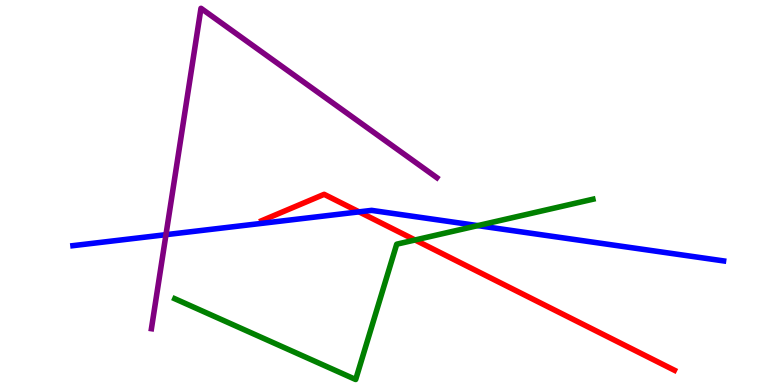[{'lines': ['blue', 'red'], 'intersections': [{'x': 4.63, 'y': 4.5}]}, {'lines': ['green', 'red'], 'intersections': [{'x': 5.36, 'y': 3.77}]}, {'lines': ['purple', 'red'], 'intersections': []}, {'lines': ['blue', 'green'], 'intersections': [{'x': 6.16, 'y': 4.14}]}, {'lines': ['blue', 'purple'], 'intersections': [{'x': 2.14, 'y': 3.9}]}, {'lines': ['green', 'purple'], 'intersections': []}]